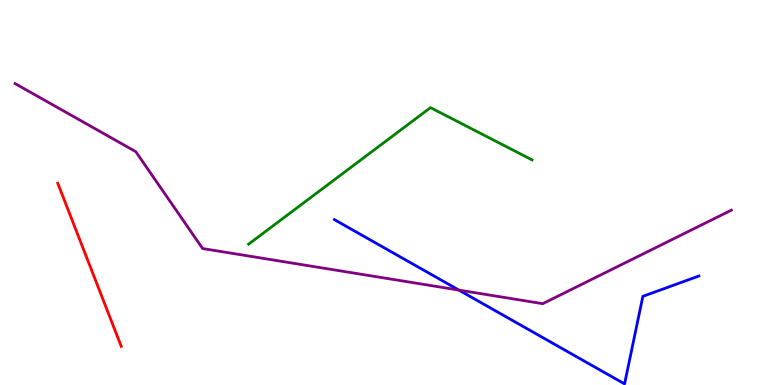[{'lines': ['blue', 'red'], 'intersections': []}, {'lines': ['green', 'red'], 'intersections': []}, {'lines': ['purple', 'red'], 'intersections': []}, {'lines': ['blue', 'green'], 'intersections': []}, {'lines': ['blue', 'purple'], 'intersections': [{'x': 5.92, 'y': 2.47}]}, {'lines': ['green', 'purple'], 'intersections': []}]